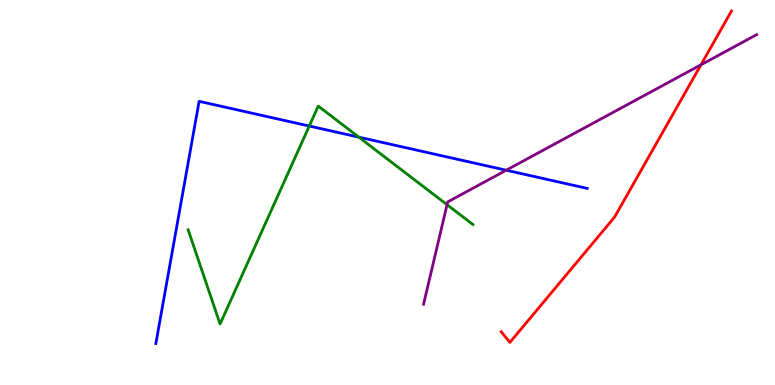[{'lines': ['blue', 'red'], 'intersections': []}, {'lines': ['green', 'red'], 'intersections': []}, {'lines': ['purple', 'red'], 'intersections': [{'x': 9.04, 'y': 8.32}]}, {'lines': ['blue', 'green'], 'intersections': [{'x': 3.99, 'y': 6.73}, {'x': 4.63, 'y': 6.44}]}, {'lines': ['blue', 'purple'], 'intersections': [{'x': 6.53, 'y': 5.58}]}, {'lines': ['green', 'purple'], 'intersections': [{'x': 5.77, 'y': 4.68}]}]